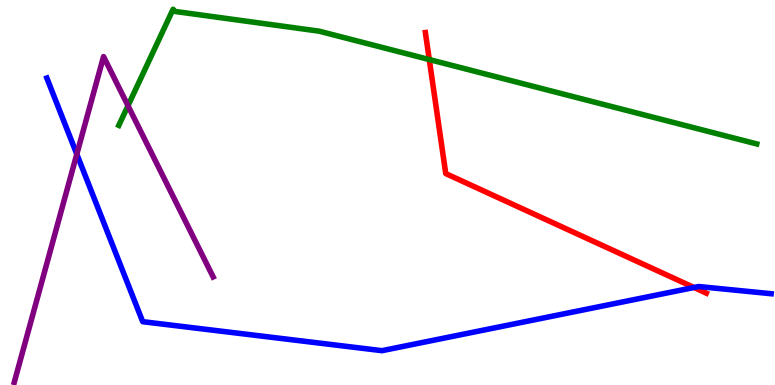[{'lines': ['blue', 'red'], 'intersections': [{'x': 8.95, 'y': 2.53}]}, {'lines': ['green', 'red'], 'intersections': [{'x': 5.54, 'y': 8.45}]}, {'lines': ['purple', 'red'], 'intersections': []}, {'lines': ['blue', 'green'], 'intersections': []}, {'lines': ['blue', 'purple'], 'intersections': [{'x': 0.991, 'y': 6.0}]}, {'lines': ['green', 'purple'], 'intersections': [{'x': 1.65, 'y': 7.25}]}]